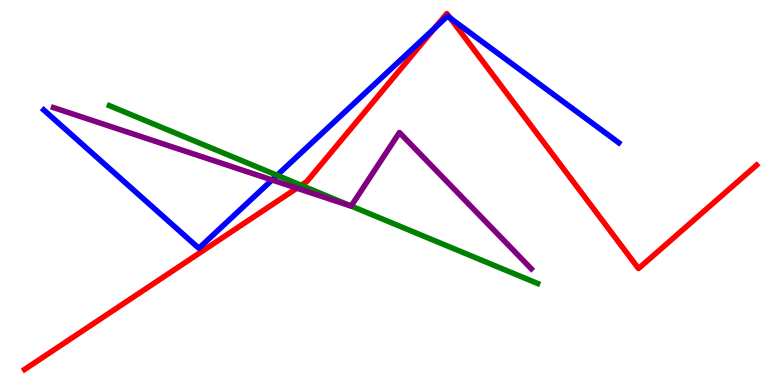[{'lines': ['blue', 'red'], 'intersections': [{'x': 5.61, 'y': 9.27}, {'x': 5.81, 'y': 9.53}]}, {'lines': ['green', 'red'], 'intersections': [{'x': 3.89, 'y': 5.19}]}, {'lines': ['purple', 'red'], 'intersections': [{'x': 3.83, 'y': 5.11}]}, {'lines': ['blue', 'green'], 'intersections': [{'x': 3.57, 'y': 5.45}]}, {'lines': ['blue', 'purple'], 'intersections': [{'x': 3.51, 'y': 5.33}]}, {'lines': ['green', 'purple'], 'intersections': [{'x': 4.53, 'y': 4.65}]}]